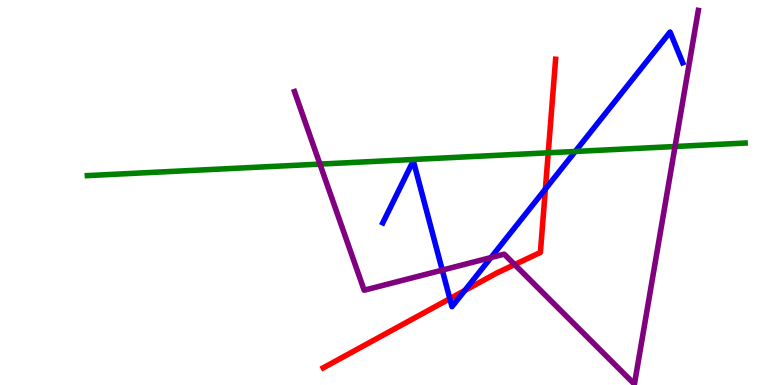[{'lines': ['blue', 'red'], 'intersections': [{'x': 5.8, 'y': 2.24}, {'x': 6.0, 'y': 2.45}, {'x': 7.04, 'y': 5.09}]}, {'lines': ['green', 'red'], 'intersections': [{'x': 7.07, 'y': 6.03}]}, {'lines': ['purple', 'red'], 'intersections': [{'x': 6.64, 'y': 3.13}]}, {'lines': ['blue', 'green'], 'intersections': [{'x': 7.42, 'y': 6.07}]}, {'lines': ['blue', 'purple'], 'intersections': [{'x': 5.71, 'y': 2.98}, {'x': 6.33, 'y': 3.31}]}, {'lines': ['green', 'purple'], 'intersections': [{'x': 4.13, 'y': 5.74}, {'x': 8.71, 'y': 6.19}]}]